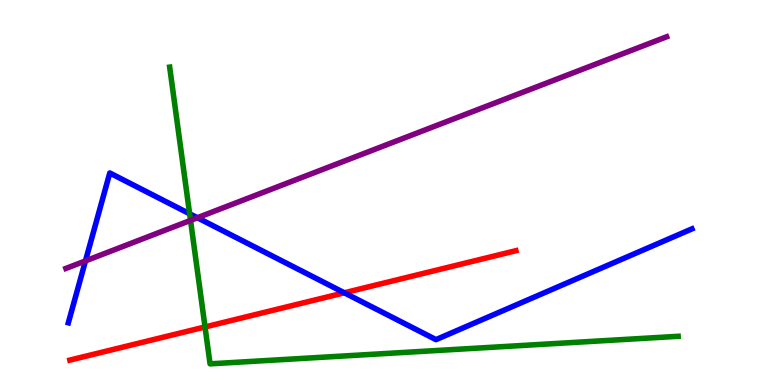[{'lines': ['blue', 'red'], 'intersections': [{'x': 4.44, 'y': 2.4}]}, {'lines': ['green', 'red'], 'intersections': [{'x': 2.65, 'y': 1.51}]}, {'lines': ['purple', 'red'], 'intersections': []}, {'lines': ['blue', 'green'], 'intersections': [{'x': 2.45, 'y': 4.45}]}, {'lines': ['blue', 'purple'], 'intersections': [{'x': 1.1, 'y': 3.22}, {'x': 2.55, 'y': 4.34}]}, {'lines': ['green', 'purple'], 'intersections': [{'x': 2.46, 'y': 4.28}]}]